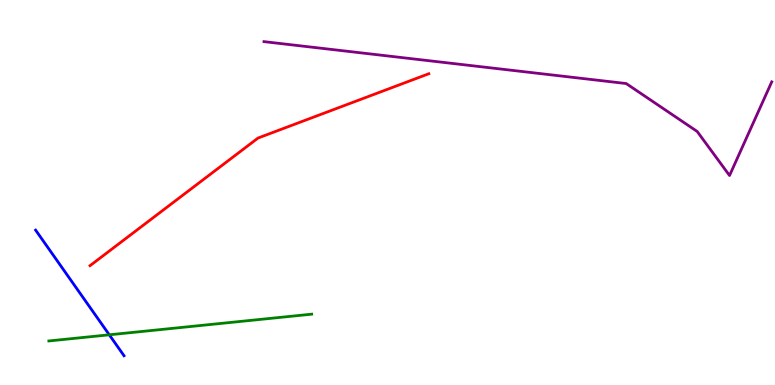[{'lines': ['blue', 'red'], 'intersections': []}, {'lines': ['green', 'red'], 'intersections': []}, {'lines': ['purple', 'red'], 'intersections': []}, {'lines': ['blue', 'green'], 'intersections': [{'x': 1.41, 'y': 1.3}]}, {'lines': ['blue', 'purple'], 'intersections': []}, {'lines': ['green', 'purple'], 'intersections': []}]